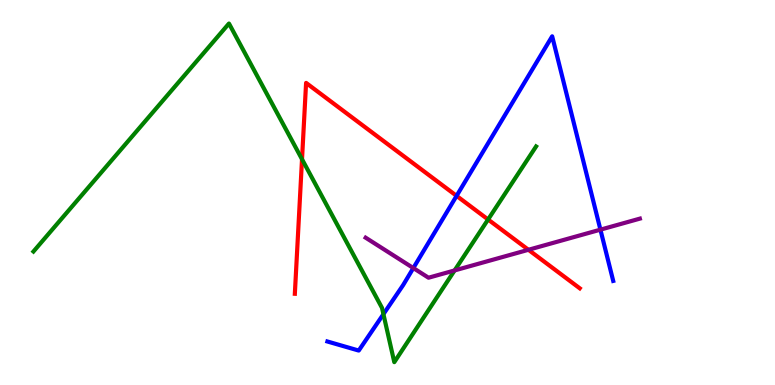[{'lines': ['blue', 'red'], 'intersections': [{'x': 5.89, 'y': 4.91}]}, {'lines': ['green', 'red'], 'intersections': [{'x': 3.9, 'y': 5.86}, {'x': 6.3, 'y': 4.3}]}, {'lines': ['purple', 'red'], 'intersections': [{'x': 6.82, 'y': 3.51}]}, {'lines': ['blue', 'green'], 'intersections': [{'x': 4.95, 'y': 1.84}]}, {'lines': ['blue', 'purple'], 'intersections': [{'x': 5.33, 'y': 3.04}, {'x': 7.75, 'y': 4.03}]}, {'lines': ['green', 'purple'], 'intersections': [{'x': 5.87, 'y': 2.98}]}]